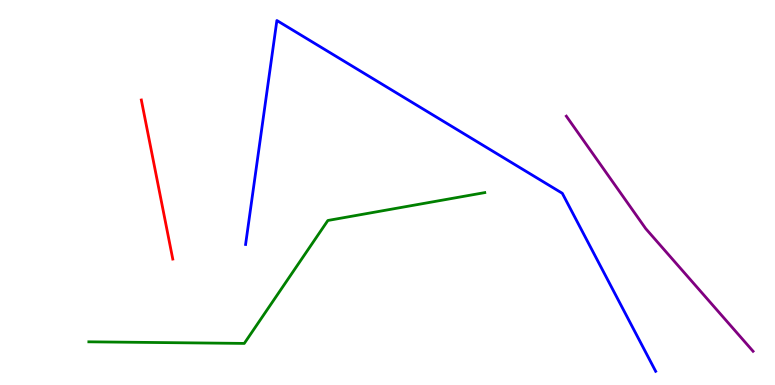[{'lines': ['blue', 'red'], 'intersections': []}, {'lines': ['green', 'red'], 'intersections': []}, {'lines': ['purple', 'red'], 'intersections': []}, {'lines': ['blue', 'green'], 'intersections': []}, {'lines': ['blue', 'purple'], 'intersections': []}, {'lines': ['green', 'purple'], 'intersections': []}]